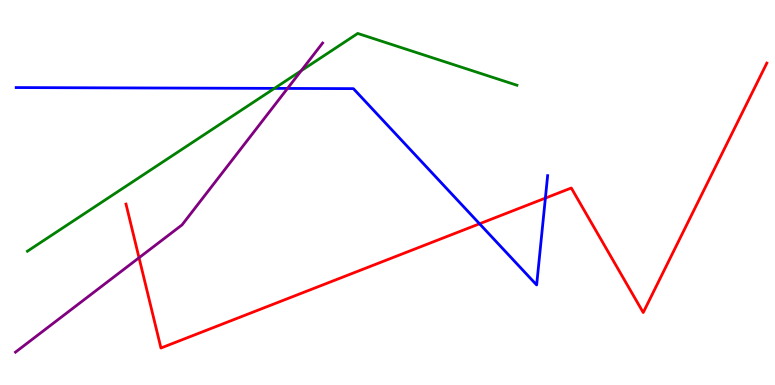[{'lines': ['blue', 'red'], 'intersections': [{'x': 6.19, 'y': 4.19}, {'x': 7.04, 'y': 4.85}]}, {'lines': ['green', 'red'], 'intersections': []}, {'lines': ['purple', 'red'], 'intersections': [{'x': 1.79, 'y': 3.31}]}, {'lines': ['blue', 'green'], 'intersections': [{'x': 3.54, 'y': 7.7}]}, {'lines': ['blue', 'purple'], 'intersections': [{'x': 3.71, 'y': 7.7}]}, {'lines': ['green', 'purple'], 'intersections': [{'x': 3.89, 'y': 8.16}]}]